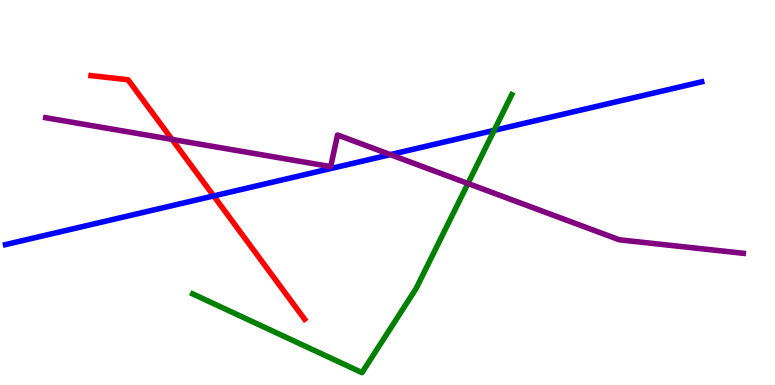[{'lines': ['blue', 'red'], 'intersections': [{'x': 2.76, 'y': 4.91}]}, {'lines': ['green', 'red'], 'intersections': []}, {'lines': ['purple', 'red'], 'intersections': [{'x': 2.22, 'y': 6.38}]}, {'lines': ['blue', 'green'], 'intersections': [{'x': 6.38, 'y': 6.61}]}, {'lines': ['blue', 'purple'], 'intersections': [{'x': 5.04, 'y': 5.98}]}, {'lines': ['green', 'purple'], 'intersections': [{'x': 6.04, 'y': 5.23}]}]